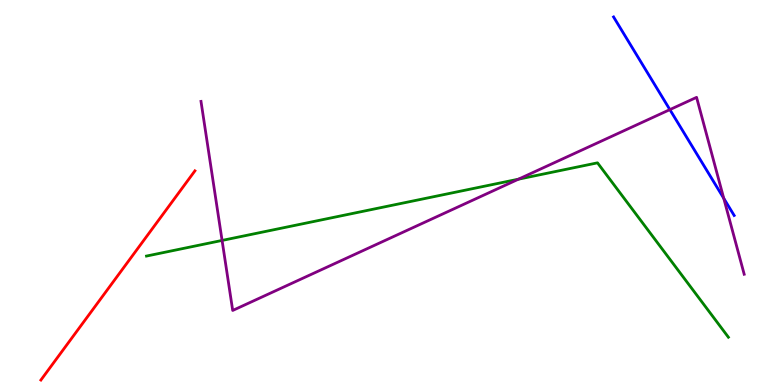[{'lines': ['blue', 'red'], 'intersections': []}, {'lines': ['green', 'red'], 'intersections': []}, {'lines': ['purple', 'red'], 'intersections': []}, {'lines': ['blue', 'green'], 'intersections': []}, {'lines': ['blue', 'purple'], 'intersections': [{'x': 8.64, 'y': 7.15}, {'x': 9.34, 'y': 4.85}]}, {'lines': ['green', 'purple'], 'intersections': [{'x': 2.87, 'y': 3.75}, {'x': 6.69, 'y': 5.35}]}]